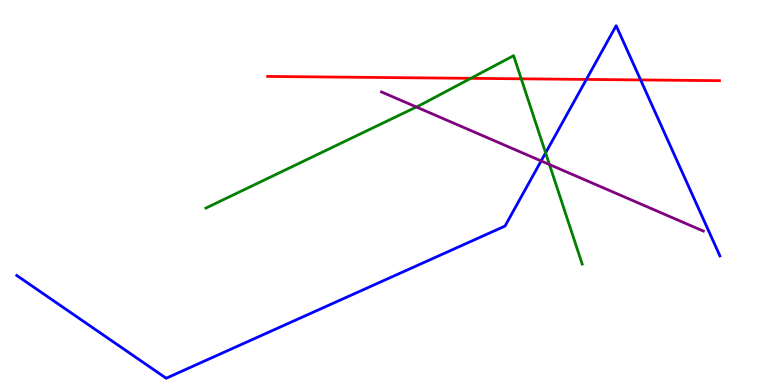[{'lines': ['blue', 'red'], 'intersections': [{'x': 7.57, 'y': 7.94}, {'x': 8.27, 'y': 7.92}]}, {'lines': ['green', 'red'], 'intersections': [{'x': 6.07, 'y': 7.97}, {'x': 6.73, 'y': 7.95}]}, {'lines': ['purple', 'red'], 'intersections': []}, {'lines': ['blue', 'green'], 'intersections': [{'x': 7.04, 'y': 6.03}]}, {'lines': ['blue', 'purple'], 'intersections': [{'x': 6.98, 'y': 5.82}]}, {'lines': ['green', 'purple'], 'intersections': [{'x': 5.37, 'y': 7.22}, {'x': 7.09, 'y': 5.73}]}]